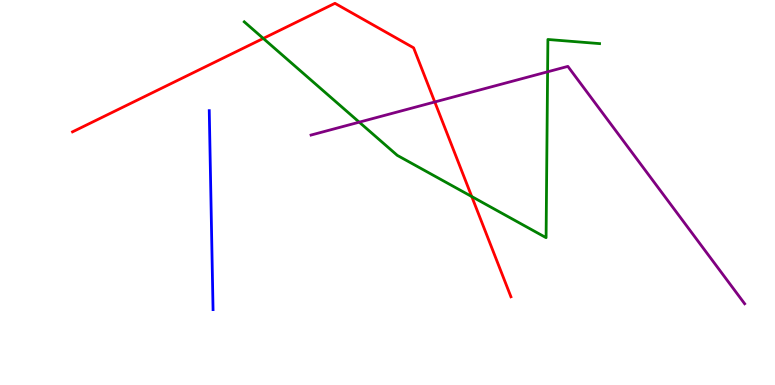[{'lines': ['blue', 'red'], 'intersections': []}, {'lines': ['green', 'red'], 'intersections': [{'x': 3.4, 'y': 9.0}, {'x': 6.09, 'y': 4.89}]}, {'lines': ['purple', 'red'], 'intersections': [{'x': 5.61, 'y': 7.35}]}, {'lines': ['blue', 'green'], 'intersections': []}, {'lines': ['blue', 'purple'], 'intersections': []}, {'lines': ['green', 'purple'], 'intersections': [{'x': 4.64, 'y': 6.83}, {'x': 7.07, 'y': 8.13}]}]